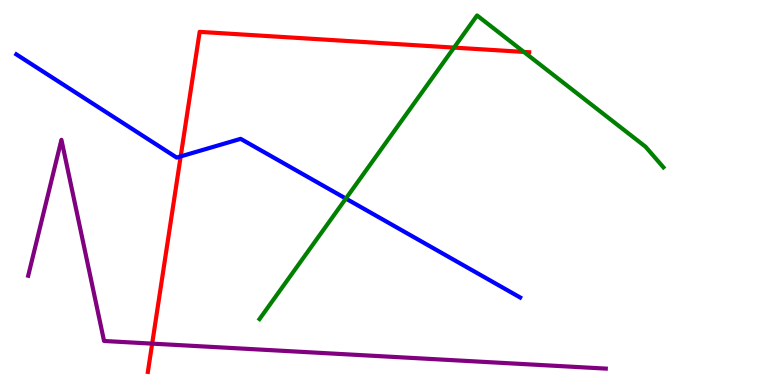[{'lines': ['blue', 'red'], 'intersections': [{'x': 2.33, 'y': 5.94}]}, {'lines': ['green', 'red'], 'intersections': [{'x': 5.86, 'y': 8.76}, {'x': 6.76, 'y': 8.65}]}, {'lines': ['purple', 'red'], 'intersections': [{'x': 1.96, 'y': 1.07}]}, {'lines': ['blue', 'green'], 'intersections': [{'x': 4.46, 'y': 4.84}]}, {'lines': ['blue', 'purple'], 'intersections': []}, {'lines': ['green', 'purple'], 'intersections': []}]